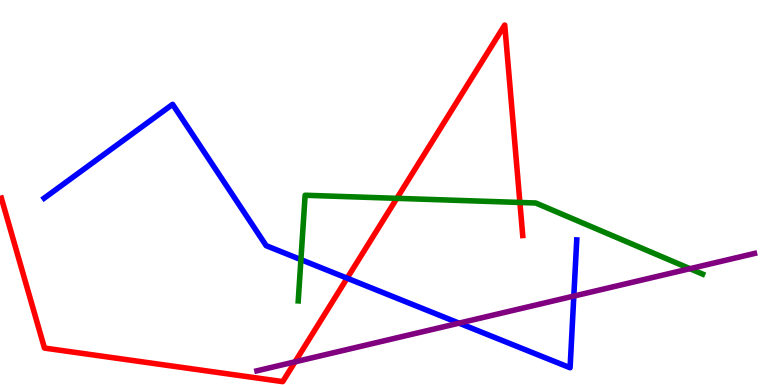[{'lines': ['blue', 'red'], 'intersections': [{'x': 4.48, 'y': 2.77}]}, {'lines': ['green', 'red'], 'intersections': [{'x': 5.12, 'y': 4.85}, {'x': 6.71, 'y': 4.74}]}, {'lines': ['purple', 'red'], 'intersections': [{'x': 3.81, 'y': 0.602}]}, {'lines': ['blue', 'green'], 'intersections': [{'x': 3.88, 'y': 3.26}]}, {'lines': ['blue', 'purple'], 'intersections': [{'x': 5.92, 'y': 1.61}, {'x': 7.4, 'y': 2.31}]}, {'lines': ['green', 'purple'], 'intersections': [{'x': 8.9, 'y': 3.02}]}]